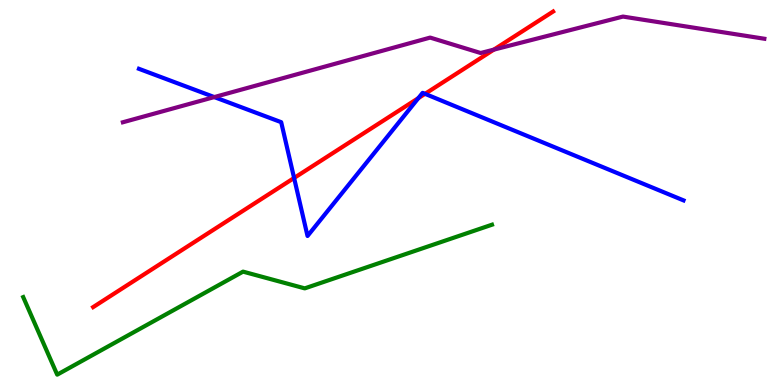[{'lines': ['blue', 'red'], 'intersections': [{'x': 3.79, 'y': 5.38}, {'x': 5.4, 'y': 7.45}, {'x': 5.48, 'y': 7.56}]}, {'lines': ['green', 'red'], 'intersections': []}, {'lines': ['purple', 'red'], 'intersections': [{'x': 6.37, 'y': 8.71}]}, {'lines': ['blue', 'green'], 'intersections': []}, {'lines': ['blue', 'purple'], 'intersections': [{'x': 2.76, 'y': 7.48}]}, {'lines': ['green', 'purple'], 'intersections': []}]